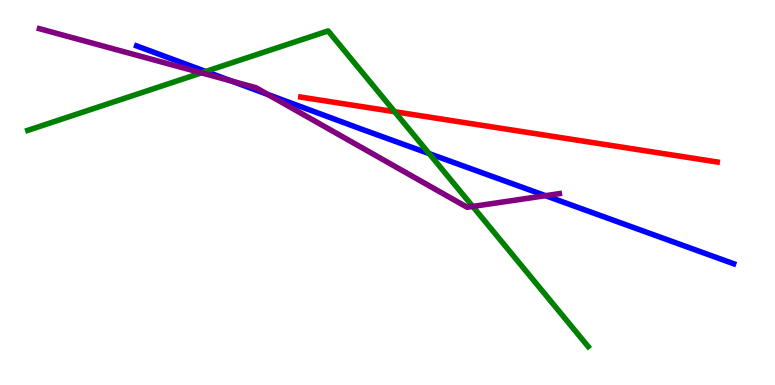[{'lines': ['blue', 'red'], 'intersections': []}, {'lines': ['green', 'red'], 'intersections': [{'x': 5.09, 'y': 7.1}]}, {'lines': ['purple', 'red'], 'intersections': []}, {'lines': ['blue', 'green'], 'intersections': [{'x': 2.65, 'y': 8.14}, {'x': 5.54, 'y': 6.01}]}, {'lines': ['blue', 'purple'], 'intersections': [{'x': 2.99, 'y': 7.89}, {'x': 3.46, 'y': 7.55}, {'x': 7.04, 'y': 4.92}]}, {'lines': ['green', 'purple'], 'intersections': [{'x': 2.6, 'y': 8.11}, {'x': 6.1, 'y': 4.64}]}]